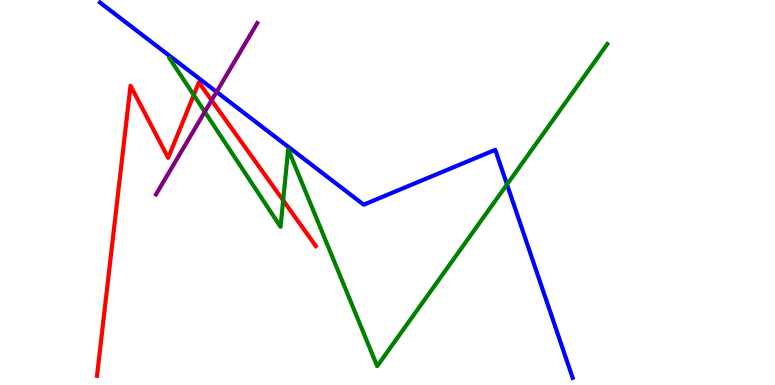[{'lines': ['blue', 'red'], 'intersections': []}, {'lines': ['green', 'red'], 'intersections': [{'x': 2.5, 'y': 7.53}, {'x': 3.65, 'y': 4.8}]}, {'lines': ['purple', 'red'], 'intersections': [{'x': 2.73, 'y': 7.39}]}, {'lines': ['blue', 'green'], 'intersections': [{'x': 6.54, 'y': 5.21}]}, {'lines': ['blue', 'purple'], 'intersections': [{'x': 2.79, 'y': 7.61}]}, {'lines': ['green', 'purple'], 'intersections': [{'x': 2.64, 'y': 7.09}]}]